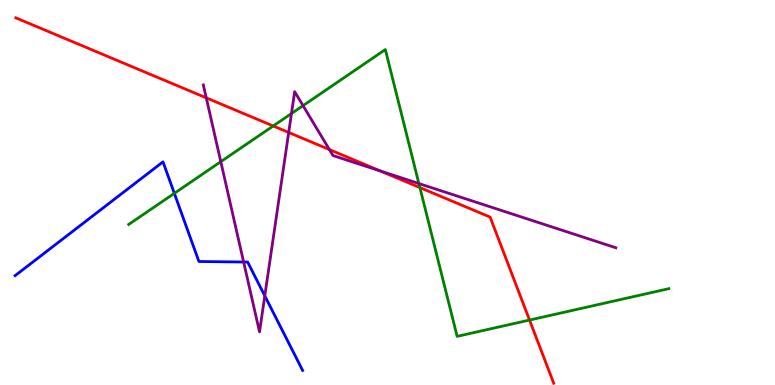[{'lines': ['blue', 'red'], 'intersections': []}, {'lines': ['green', 'red'], 'intersections': [{'x': 3.53, 'y': 6.73}, {'x': 5.42, 'y': 5.13}, {'x': 6.83, 'y': 1.69}]}, {'lines': ['purple', 'red'], 'intersections': [{'x': 2.66, 'y': 7.46}, {'x': 3.73, 'y': 6.56}, {'x': 4.25, 'y': 6.12}, {'x': 4.91, 'y': 5.56}]}, {'lines': ['blue', 'green'], 'intersections': [{'x': 2.25, 'y': 4.98}]}, {'lines': ['blue', 'purple'], 'intersections': [{'x': 3.14, 'y': 3.19}, {'x': 3.42, 'y': 2.32}]}, {'lines': ['green', 'purple'], 'intersections': [{'x': 2.85, 'y': 5.8}, {'x': 3.76, 'y': 7.05}, {'x': 3.91, 'y': 7.26}, {'x': 5.4, 'y': 5.23}]}]